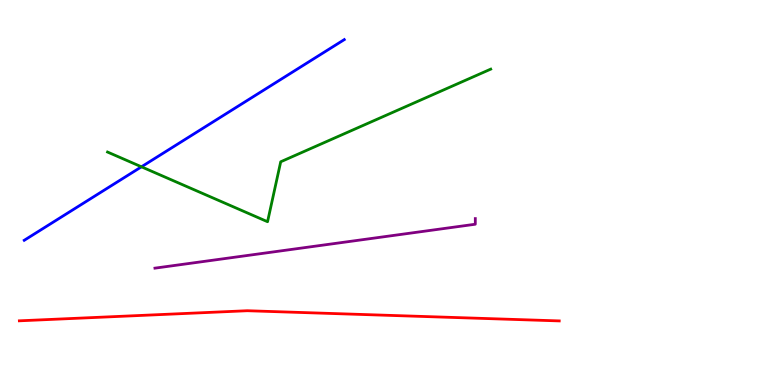[{'lines': ['blue', 'red'], 'intersections': []}, {'lines': ['green', 'red'], 'intersections': []}, {'lines': ['purple', 'red'], 'intersections': []}, {'lines': ['blue', 'green'], 'intersections': [{'x': 1.83, 'y': 5.67}]}, {'lines': ['blue', 'purple'], 'intersections': []}, {'lines': ['green', 'purple'], 'intersections': []}]